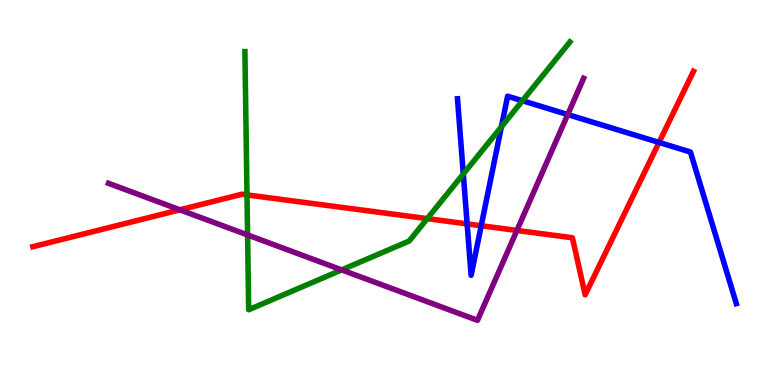[{'lines': ['blue', 'red'], 'intersections': [{'x': 6.03, 'y': 4.18}, {'x': 6.21, 'y': 4.14}, {'x': 8.5, 'y': 6.3}]}, {'lines': ['green', 'red'], 'intersections': [{'x': 3.19, 'y': 4.94}, {'x': 5.51, 'y': 4.32}]}, {'lines': ['purple', 'red'], 'intersections': [{'x': 2.32, 'y': 4.55}, {'x': 6.67, 'y': 4.01}]}, {'lines': ['blue', 'green'], 'intersections': [{'x': 5.98, 'y': 5.48}, {'x': 6.47, 'y': 6.71}, {'x': 6.74, 'y': 7.38}]}, {'lines': ['blue', 'purple'], 'intersections': [{'x': 7.33, 'y': 7.02}]}, {'lines': ['green', 'purple'], 'intersections': [{'x': 3.19, 'y': 3.9}, {'x': 4.41, 'y': 2.99}]}]